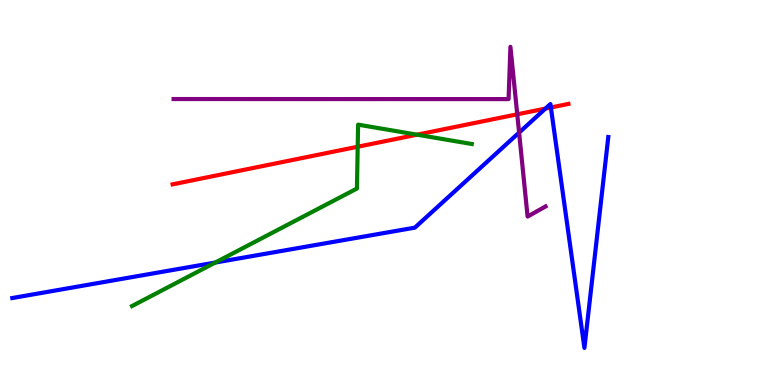[{'lines': ['blue', 'red'], 'intersections': [{'x': 7.04, 'y': 7.18}, {'x': 7.11, 'y': 7.21}]}, {'lines': ['green', 'red'], 'intersections': [{'x': 4.62, 'y': 6.19}, {'x': 5.38, 'y': 6.5}]}, {'lines': ['purple', 'red'], 'intersections': [{'x': 6.67, 'y': 7.03}]}, {'lines': ['blue', 'green'], 'intersections': [{'x': 2.78, 'y': 3.18}]}, {'lines': ['blue', 'purple'], 'intersections': [{'x': 6.7, 'y': 6.56}]}, {'lines': ['green', 'purple'], 'intersections': []}]